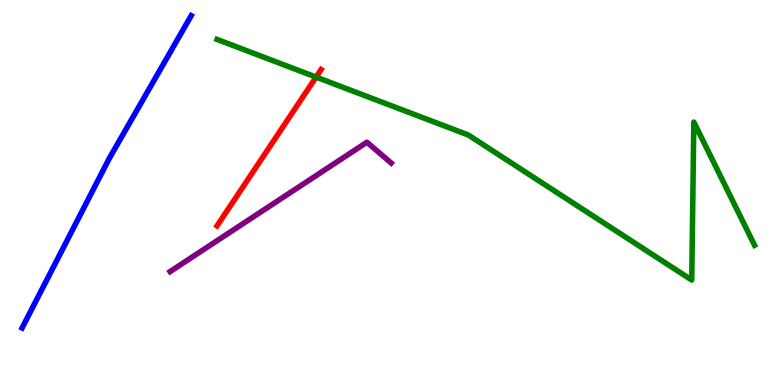[{'lines': ['blue', 'red'], 'intersections': []}, {'lines': ['green', 'red'], 'intersections': [{'x': 4.08, 'y': 8.0}]}, {'lines': ['purple', 'red'], 'intersections': []}, {'lines': ['blue', 'green'], 'intersections': []}, {'lines': ['blue', 'purple'], 'intersections': []}, {'lines': ['green', 'purple'], 'intersections': []}]